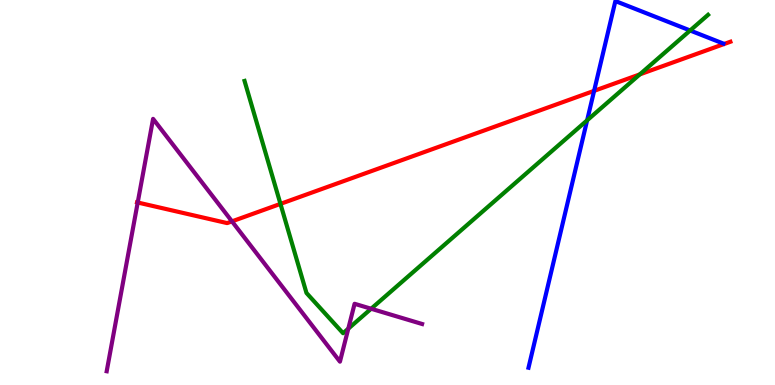[{'lines': ['blue', 'red'], 'intersections': [{'x': 7.67, 'y': 7.64}]}, {'lines': ['green', 'red'], 'intersections': [{'x': 3.62, 'y': 4.7}, {'x': 8.26, 'y': 8.07}]}, {'lines': ['purple', 'red'], 'intersections': [{'x': 1.78, 'y': 4.74}, {'x': 2.99, 'y': 4.25}]}, {'lines': ['blue', 'green'], 'intersections': [{'x': 7.58, 'y': 6.87}, {'x': 8.9, 'y': 9.21}]}, {'lines': ['blue', 'purple'], 'intersections': []}, {'lines': ['green', 'purple'], 'intersections': [{'x': 4.49, 'y': 1.46}, {'x': 4.79, 'y': 1.98}]}]